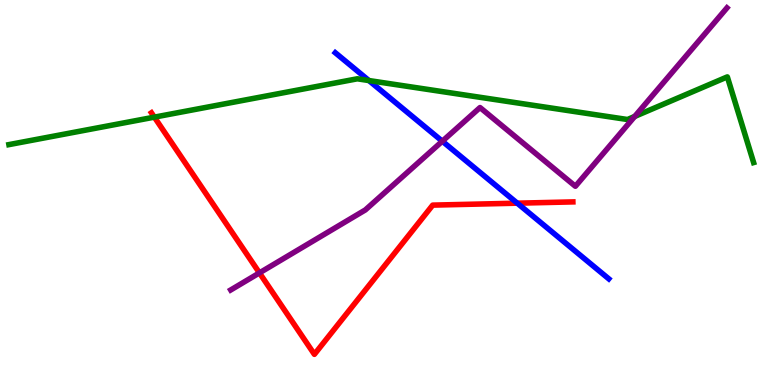[{'lines': ['blue', 'red'], 'intersections': [{'x': 6.67, 'y': 4.72}]}, {'lines': ['green', 'red'], 'intersections': [{'x': 1.99, 'y': 6.96}]}, {'lines': ['purple', 'red'], 'intersections': [{'x': 3.35, 'y': 2.91}]}, {'lines': ['blue', 'green'], 'intersections': [{'x': 4.76, 'y': 7.91}]}, {'lines': ['blue', 'purple'], 'intersections': [{'x': 5.71, 'y': 6.33}]}, {'lines': ['green', 'purple'], 'intersections': [{'x': 8.19, 'y': 6.98}]}]